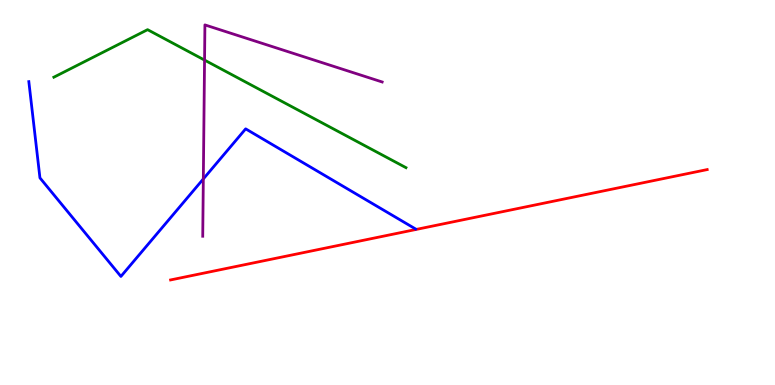[{'lines': ['blue', 'red'], 'intersections': []}, {'lines': ['green', 'red'], 'intersections': []}, {'lines': ['purple', 'red'], 'intersections': []}, {'lines': ['blue', 'green'], 'intersections': []}, {'lines': ['blue', 'purple'], 'intersections': [{'x': 2.62, 'y': 5.35}]}, {'lines': ['green', 'purple'], 'intersections': [{'x': 2.64, 'y': 8.44}]}]